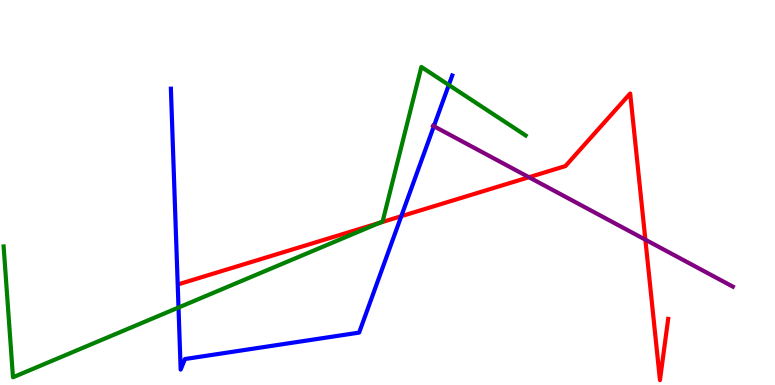[{'lines': ['blue', 'red'], 'intersections': [{'x': 5.18, 'y': 4.38}]}, {'lines': ['green', 'red'], 'intersections': [{'x': 4.9, 'y': 4.21}]}, {'lines': ['purple', 'red'], 'intersections': [{'x': 6.83, 'y': 5.4}, {'x': 8.33, 'y': 3.77}]}, {'lines': ['blue', 'green'], 'intersections': [{'x': 2.3, 'y': 2.01}, {'x': 5.79, 'y': 7.79}]}, {'lines': ['blue', 'purple'], 'intersections': [{'x': 5.6, 'y': 6.72}]}, {'lines': ['green', 'purple'], 'intersections': []}]